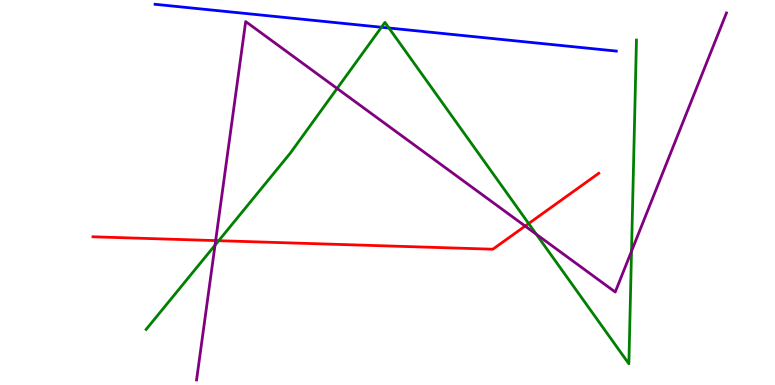[{'lines': ['blue', 'red'], 'intersections': []}, {'lines': ['green', 'red'], 'intersections': [{'x': 2.82, 'y': 3.75}, {'x': 6.82, 'y': 4.19}]}, {'lines': ['purple', 'red'], 'intersections': [{'x': 2.78, 'y': 3.75}, {'x': 6.78, 'y': 4.13}]}, {'lines': ['blue', 'green'], 'intersections': [{'x': 4.92, 'y': 9.29}, {'x': 5.02, 'y': 9.27}]}, {'lines': ['blue', 'purple'], 'intersections': []}, {'lines': ['green', 'purple'], 'intersections': [{'x': 2.77, 'y': 3.63}, {'x': 4.35, 'y': 7.7}, {'x': 6.92, 'y': 3.92}, {'x': 8.15, 'y': 3.48}]}]